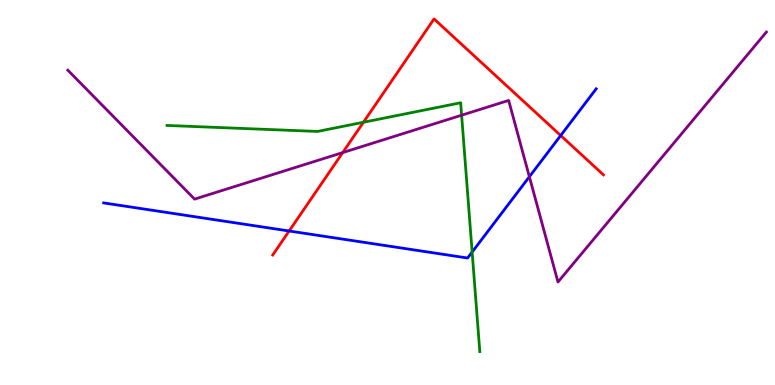[{'lines': ['blue', 'red'], 'intersections': [{'x': 3.73, 'y': 4.0}, {'x': 7.23, 'y': 6.48}]}, {'lines': ['green', 'red'], 'intersections': [{'x': 4.69, 'y': 6.82}]}, {'lines': ['purple', 'red'], 'intersections': [{'x': 4.42, 'y': 6.04}]}, {'lines': ['blue', 'green'], 'intersections': [{'x': 6.09, 'y': 3.45}]}, {'lines': ['blue', 'purple'], 'intersections': [{'x': 6.83, 'y': 5.41}]}, {'lines': ['green', 'purple'], 'intersections': [{'x': 5.96, 'y': 7.01}]}]